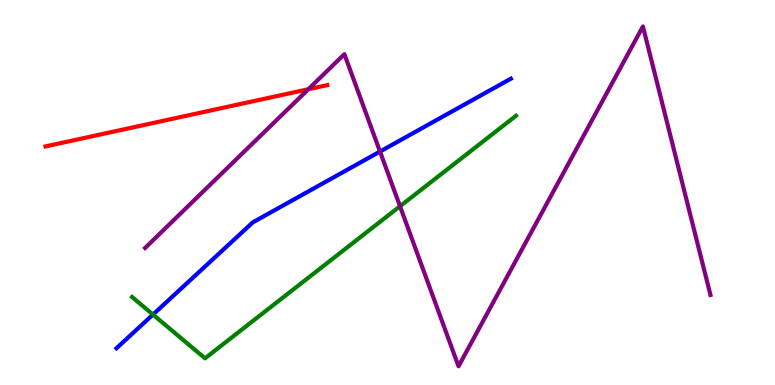[{'lines': ['blue', 'red'], 'intersections': []}, {'lines': ['green', 'red'], 'intersections': []}, {'lines': ['purple', 'red'], 'intersections': [{'x': 3.98, 'y': 7.68}]}, {'lines': ['blue', 'green'], 'intersections': [{'x': 1.97, 'y': 1.83}]}, {'lines': ['blue', 'purple'], 'intersections': [{'x': 4.9, 'y': 6.06}]}, {'lines': ['green', 'purple'], 'intersections': [{'x': 5.16, 'y': 4.64}]}]